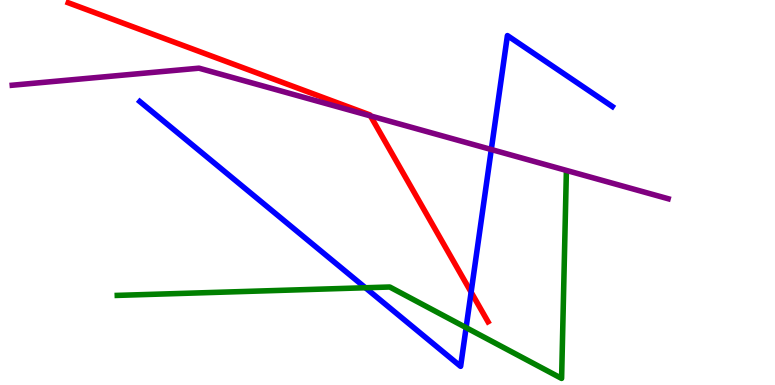[{'lines': ['blue', 'red'], 'intersections': [{'x': 6.08, 'y': 2.41}]}, {'lines': ['green', 'red'], 'intersections': []}, {'lines': ['purple', 'red'], 'intersections': [{'x': 4.78, 'y': 6.99}]}, {'lines': ['blue', 'green'], 'intersections': [{'x': 4.71, 'y': 2.53}, {'x': 6.01, 'y': 1.49}]}, {'lines': ['blue', 'purple'], 'intersections': [{'x': 6.34, 'y': 6.12}]}, {'lines': ['green', 'purple'], 'intersections': []}]